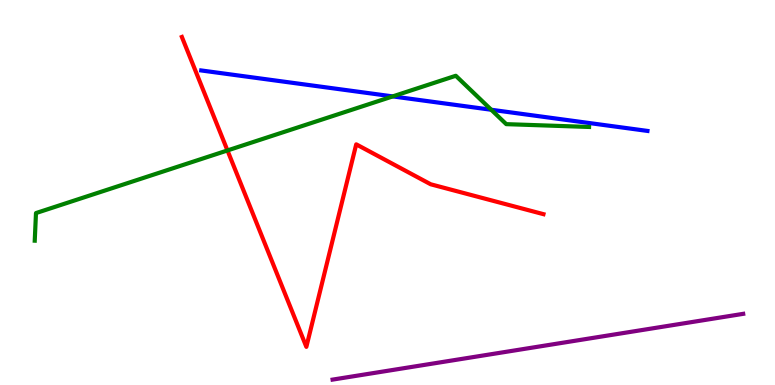[{'lines': ['blue', 'red'], 'intersections': []}, {'lines': ['green', 'red'], 'intersections': [{'x': 2.93, 'y': 6.09}]}, {'lines': ['purple', 'red'], 'intersections': []}, {'lines': ['blue', 'green'], 'intersections': [{'x': 5.07, 'y': 7.5}, {'x': 6.34, 'y': 7.15}]}, {'lines': ['blue', 'purple'], 'intersections': []}, {'lines': ['green', 'purple'], 'intersections': []}]